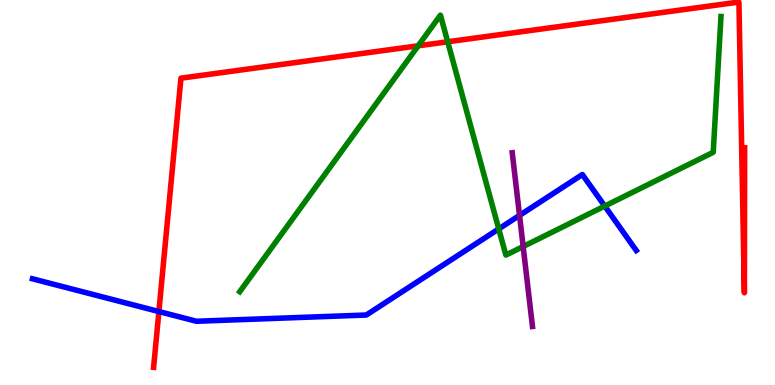[{'lines': ['blue', 'red'], 'intersections': [{'x': 2.05, 'y': 1.91}]}, {'lines': ['green', 'red'], 'intersections': [{'x': 5.4, 'y': 8.81}, {'x': 5.78, 'y': 8.91}]}, {'lines': ['purple', 'red'], 'intersections': []}, {'lines': ['blue', 'green'], 'intersections': [{'x': 6.44, 'y': 4.05}, {'x': 7.8, 'y': 4.65}]}, {'lines': ['blue', 'purple'], 'intersections': [{'x': 6.7, 'y': 4.41}]}, {'lines': ['green', 'purple'], 'intersections': [{'x': 6.75, 'y': 3.6}]}]